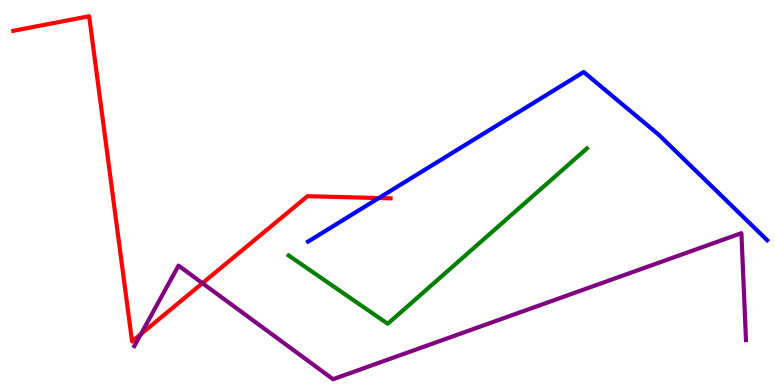[{'lines': ['blue', 'red'], 'intersections': [{'x': 4.89, 'y': 4.86}]}, {'lines': ['green', 'red'], 'intersections': []}, {'lines': ['purple', 'red'], 'intersections': [{'x': 1.82, 'y': 1.32}, {'x': 2.61, 'y': 2.64}]}, {'lines': ['blue', 'green'], 'intersections': []}, {'lines': ['blue', 'purple'], 'intersections': []}, {'lines': ['green', 'purple'], 'intersections': []}]